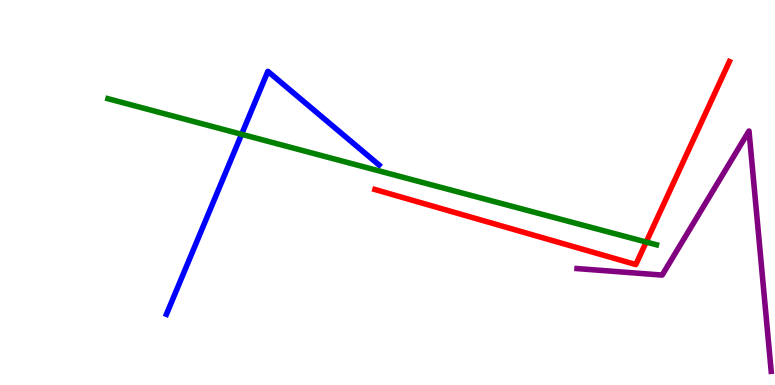[{'lines': ['blue', 'red'], 'intersections': []}, {'lines': ['green', 'red'], 'intersections': [{'x': 8.34, 'y': 3.71}]}, {'lines': ['purple', 'red'], 'intersections': []}, {'lines': ['blue', 'green'], 'intersections': [{'x': 3.12, 'y': 6.51}]}, {'lines': ['blue', 'purple'], 'intersections': []}, {'lines': ['green', 'purple'], 'intersections': []}]